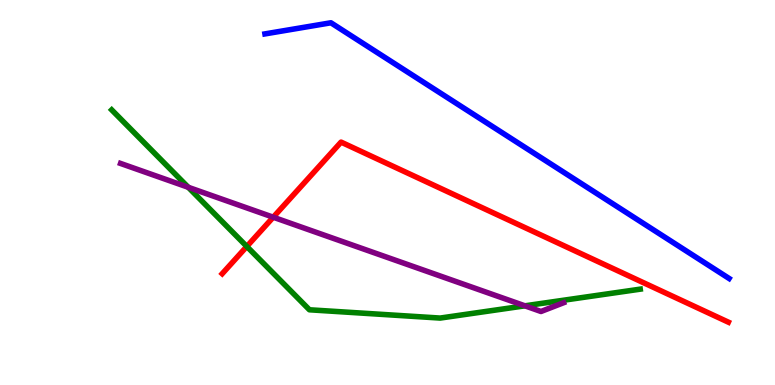[{'lines': ['blue', 'red'], 'intersections': []}, {'lines': ['green', 'red'], 'intersections': [{'x': 3.18, 'y': 3.6}]}, {'lines': ['purple', 'red'], 'intersections': [{'x': 3.53, 'y': 4.36}]}, {'lines': ['blue', 'green'], 'intersections': []}, {'lines': ['blue', 'purple'], 'intersections': []}, {'lines': ['green', 'purple'], 'intersections': [{'x': 2.43, 'y': 5.14}, {'x': 6.77, 'y': 2.06}]}]